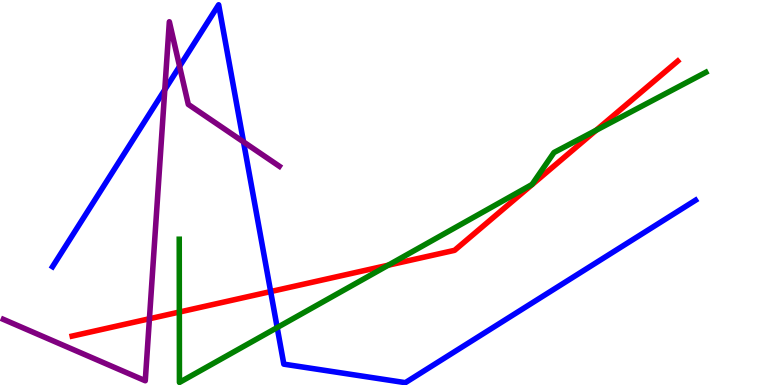[{'lines': ['blue', 'red'], 'intersections': [{'x': 3.49, 'y': 2.43}]}, {'lines': ['green', 'red'], 'intersections': [{'x': 2.31, 'y': 1.89}, {'x': 5.01, 'y': 3.11}, {'x': 7.69, 'y': 6.62}]}, {'lines': ['purple', 'red'], 'intersections': [{'x': 1.93, 'y': 1.72}]}, {'lines': ['blue', 'green'], 'intersections': [{'x': 3.58, 'y': 1.49}]}, {'lines': ['blue', 'purple'], 'intersections': [{'x': 2.13, 'y': 7.67}, {'x': 2.32, 'y': 8.28}, {'x': 3.14, 'y': 6.31}]}, {'lines': ['green', 'purple'], 'intersections': []}]